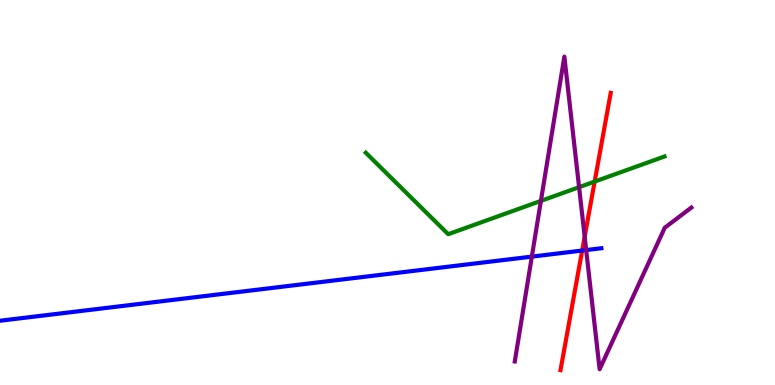[{'lines': ['blue', 'red'], 'intersections': [{'x': 7.51, 'y': 3.49}]}, {'lines': ['green', 'red'], 'intersections': [{'x': 7.67, 'y': 5.28}]}, {'lines': ['purple', 'red'], 'intersections': [{'x': 7.54, 'y': 3.85}]}, {'lines': ['blue', 'green'], 'intersections': []}, {'lines': ['blue', 'purple'], 'intersections': [{'x': 6.86, 'y': 3.33}, {'x': 7.56, 'y': 3.5}]}, {'lines': ['green', 'purple'], 'intersections': [{'x': 6.98, 'y': 4.78}, {'x': 7.47, 'y': 5.14}]}]